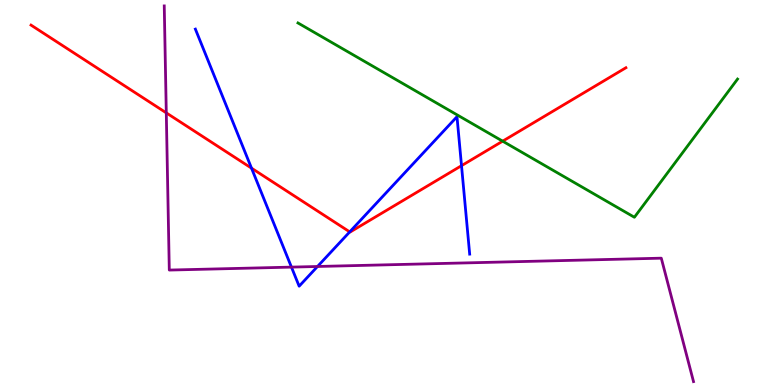[{'lines': ['blue', 'red'], 'intersections': [{'x': 3.25, 'y': 5.63}, {'x': 4.51, 'y': 3.98}, {'x': 5.95, 'y': 5.7}]}, {'lines': ['green', 'red'], 'intersections': [{'x': 6.49, 'y': 6.33}]}, {'lines': ['purple', 'red'], 'intersections': [{'x': 2.15, 'y': 7.07}]}, {'lines': ['blue', 'green'], 'intersections': []}, {'lines': ['blue', 'purple'], 'intersections': [{'x': 3.76, 'y': 3.06}, {'x': 4.1, 'y': 3.08}]}, {'lines': ['green', 'purple'], 'intersections': []}]